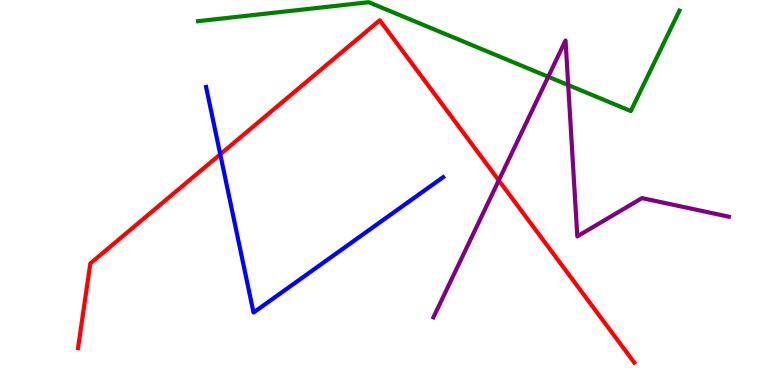[{'lines': ['blue', 'red'], 'intersections': [{'x': 2.84, 'y': 5.99}]}, {'lines': ['green', 'red'], 'intersections': []}, {'lines': ['purple', 'red'], 'intersections': [{'x': 6.44, 'y': 5.32}]}, {'lines': ['blue', 'green'], 'intersections': []}, {'lines': ['blue', 'purple'], 'intersections': []}, {'lines': ['green', 'purple'], 'intersections': [{'x': 7.07, 'y': 8.01}, {'x': 7.33, 'y': 7.79}]}]